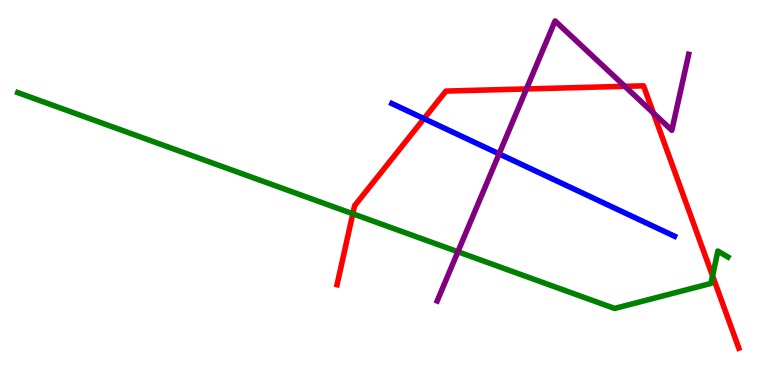[{'lines': ['blue', 'red'], 'intersections': [{'x': 5.47, 'y': 6.92}]}, {'lines': ['green', 'red'], 'intersections': [{'x': 4.55, 'y': 4.45}, {'x': 9.19, 'y': 2.83}]}, {'lines': ['purple', 'red'], 'intersections': [{'x': 6.79, 'y': 7.69}, {'x': 8.06, 'y': 7.76}, {'x': 8.43, 'y': 7.06}]}, {'lines': ['blue', 'green'], 'intersections': []}, {'lines': ['blue', 'purple'], 'intersections': [{'x': 6.44, 'y': 6.0}]}, {'lines': ['green', 'purple'], 'intersections': [{'x': 5.91, 'y': 3.46}]}]